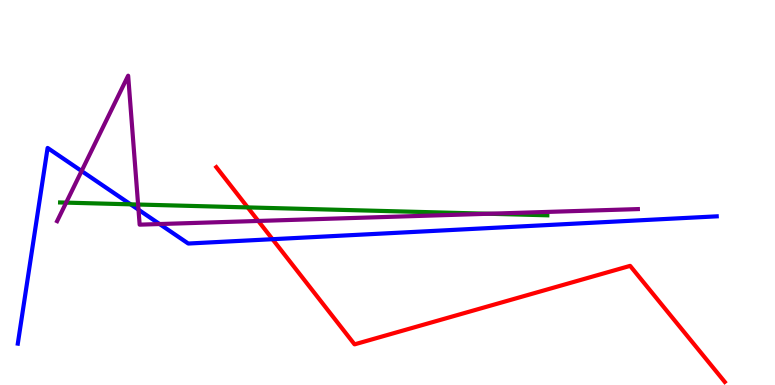[{'lines': ['blue', 'red'], 'intersections': [{'x': 3.52, 'y': 3.79}]}, {'lines': ['green', 'red'], 'intersections': [{'x': 3.2, 'y': 4.61}]}, {'lines': ['purple', 'red'], 'intersections': [{'x': 3.33, 'y': 4.26}]}, {'lines': ['blue', 'green'], 'intersections': [{'x': 1.68, 'y': 4.69}]}, {'lines': ['blue', 'purple'], 'intersections': [{'x': 1.05, 'y': 5.56}, {'x': 1.79, 'y': 4.55}, {'x': 2.06, 'y': 4.18}]}, {'lines': ['green', 'purple'], 'intersections': [{'x': 0.854, 'y': 4.74}, {'x': 1.78, 'y': 4.69}, {'x': 6.31, 'y': 4.45}]}]